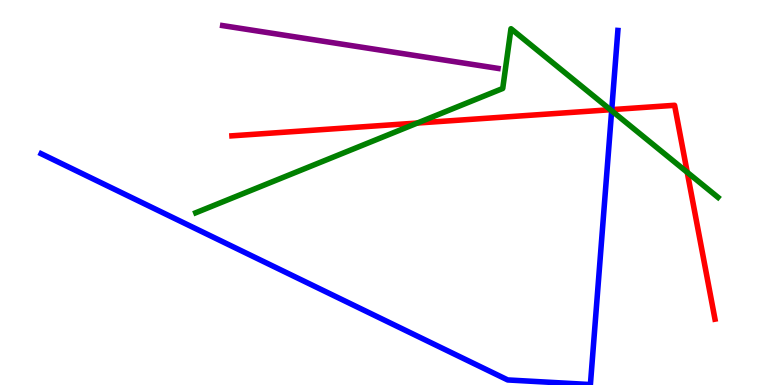[{'lines': ['blue', 'red'], 'intersections': [{'x': 7.89, 'y': 7.15}]}, {'lines': ['green', 'red'], 'intersections': [{'x': 5.39, 'y': 6.8}, {'x': 7.88, 'y': 7.15}, {'x': 8.87, 'y': 5.52}]}, {'lines': ['purple', 'red'], 'intersections': []}, {'lines': ['blue', 'green'], 'intersections': [{'x': 7.89, 'y': 7.12}]}, {'lines': ['blue', 'purple'], 'intersections': []}, {'lines': ['green', 'purple'], 'intersections': []}]